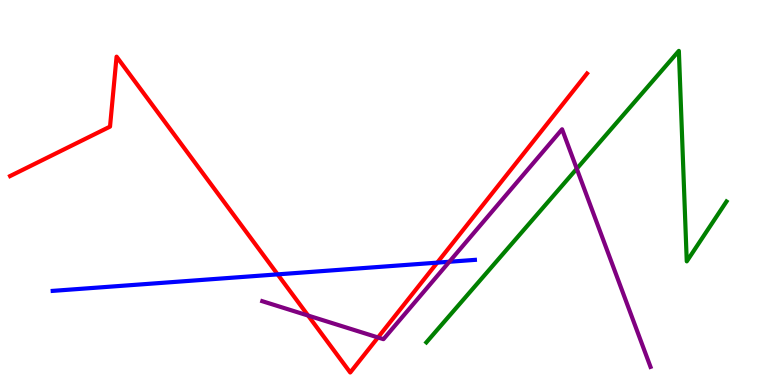[{'lines': ['blue', 'red'], 'intersections': [{'x': 3.58, 'y': 2.87}, {'x': 5.64, 'y': 3.18}]}, {'lines': ['green', 'red'], 'intersections': []}, {'lines': ['purple', 'red'], 'intersections': [{'x': 3.98, 'y': 1.8}, {'x': 4.88, 'y': 1.23}]}, {'lines': ['blue', 'green'], 'intersections': []}, {'lines': ['blue', 'purple'], 'intersections': [{'x': 5.8, 'y': 3.2}]}, {'lines': ['green', 'purple'], 'intersections': [{'x': 7.44, 'y': 5.62}]}]